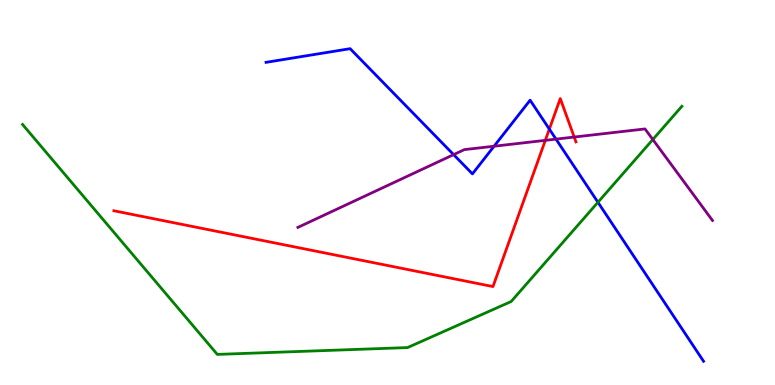[{'lines': ['blue', 'red'], 'intersections': [{'x': 7.09, 'y': 6.65}]}, {'lines': ['green', 'red'], 'intersections': []}, {'lines': ['purple', 'red'], 'intersections': [{'x': 7.04, 'y': 6.35}, {'x': 7.41, 'y': 6.44}]}, {'lines': ['blue', 'green'], 'intersections': [{'x': 7.72, 'y': 4.75}]}, {'lines': ['blue', 'purple'], 'intersections': [{'x': 5.85, 'y': 5.98}, {'x': 6.38, 'y': 6.2}, {'x': 7.17, 'y': 6.39}]}, {'lines': ['green', 'purple'], 'intersections': [{'x': 8.42, 'y': 6.38}]}]